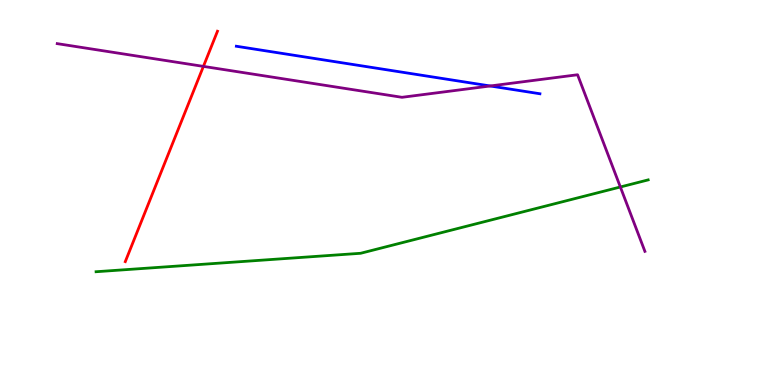[{'lines': ['blue', 'red'], 'intersections': []}, {'lines': ['green', 'red'], 'intersections': []}, {'lines': ['purple', 'red'], 'intersections': [{'x': 2.62, 'y': 8.28}]}, {'lines': ['blue', 'green'], 'intersections': []}, {'lines': ['blue', 'purple'], 'intersections': [{'x': 6.33, 'y': 7.77}]}, {'lines': ['green', 'purple'], 'intersections': [{'x': 8.0, 'y': 5.14}]}]